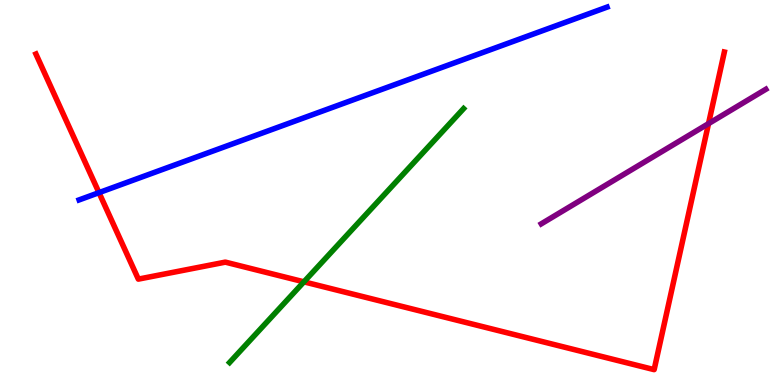[{'lines': ['blue', 'red'], 'intersections': [{'x': 1.28, 'y': 5.0}]}, {'lines': ['green', 'red'], 'intersections': [{'x': 3.92, 'y': 2.68}]}, {'lines': ['purple', 'red'], 'intersections': [{'x': 9.14, 'y': 6.79}]}, {'lines': ['blue', 'green'], 'intersections': []}, {'lines': ['blue', 'purple'], 'intersections': []}, {'lines': ['green', 'purple'], 'intersections': []}]